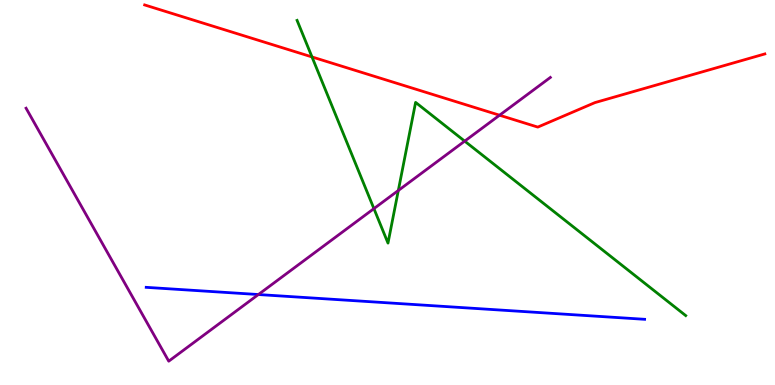[{'lines': ['blue', 'red'], 'intersections': []}, {'lines': ['green', 'red'], 'intersections': [{'x': 4.03, 'y': 8.52}]}, {'lines': ['purple', 'red'], 'intersections': [{'x': 6.45, 'y': 7.01}]}, {'lines': ['blue', 'green'], 'intersections': []}, {'lines': ['blue', 'purple'], 'intersections': [{'x': 3.33, 'y': 2.35}]}, {'lines': ['green', 'purple'], 'intersections': [{'x': 4.82, 'y': 4.58}, {'x': 5.14, 'y': 5.05}, {'x': 6.0, 'y': 6.33}]}]